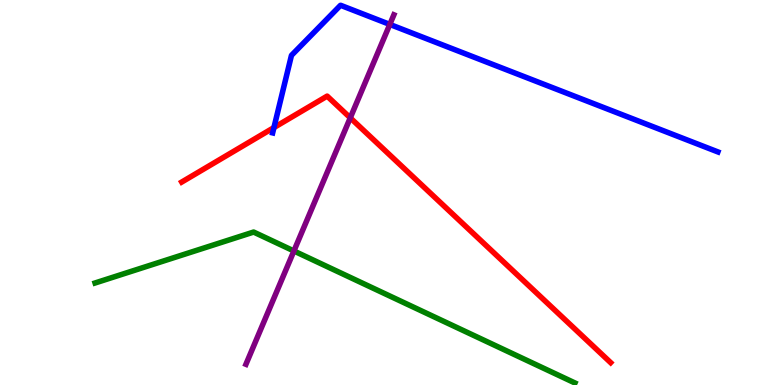[{'lines': ['blue', 'red'], 'intersections': [{'x': 3.53, 'y': 6.69}]}, {'lines': ['green', 'red'], 'intersections': []}, {'lines': ['purple', 'red'], 'intersections': [{'x': 4.52, 'y': 6.94}]}, {'lines': ['blue', 'green'], 'intersections': []}, {'lines': ['blue', 'purple'], 'intersections': [{'x': 5.03, 'y': 9.37}]}, {'lines': ['green', 'purple'], 'intersections': [{'x': 3.79, 'y': 3.48}]}]